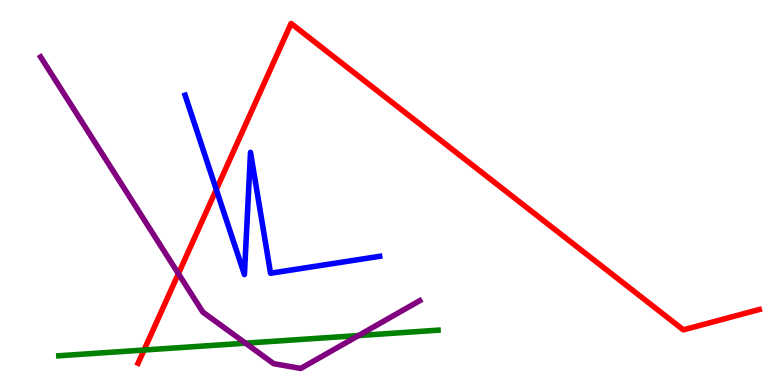[{'lines': ['blue', 'red'], 'intersections': [{'x': 2.79, 'y': 5.08}]}, {'lines': ['green', 'red'], 'intersections': [{'x': 1.86, 'y': 0.908}]}, {'lines': ['purple', 'red'], 'intersections': [{'x': 2.3, 'y': 2.89}]}, {'lines': ['blue', 'green'], 'intersections': []}, {'lines': ['blue', 'purple'], 'intersections': []}, {'lines': ['green', 'purple'], 'intersections': [{'x': 3.17, 'y': 1.09}, {'x': 4.63, 'y': 1.28}]}]